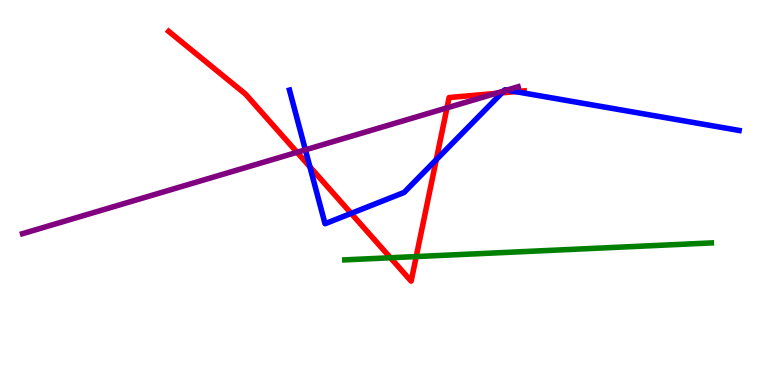[{'lines': ['blue', 'red'], 'intersections': [{'x': 4.0, 'y': 5.67}, {'x': 4.53, 'y': 4.46}, {'x': 5.63, 'y': 5.85}, {'x': 6.48, 'y': 7.59}, {'x': 6.66, 'y': 7.62}]}, {'lines': ['green', 'red'], 'intersections': [{'x': 5.04, 'y': 3.3}, {'x': 5.37, 'y': 3.34}]}, {'lines': ['purple', 'red'], 'intersections': [{'x': 3.83, 'y': 6.04}, {'x': 5.77, 'y': 7.2}, {'x': 6.4, 'y': 7.57}]}, {'lines': ['blue', 'green'], 'intersections': []}, {'lines': ['blue', 'purple'], 'intersections': [{'x': 3.94, 'y': 6.11}, {'x': 6.5, 'y': 7.63}, {'x': 6.54, 'y': 7.66}]}, {'lines': ['green', 'purple'], 'intersections': []}]